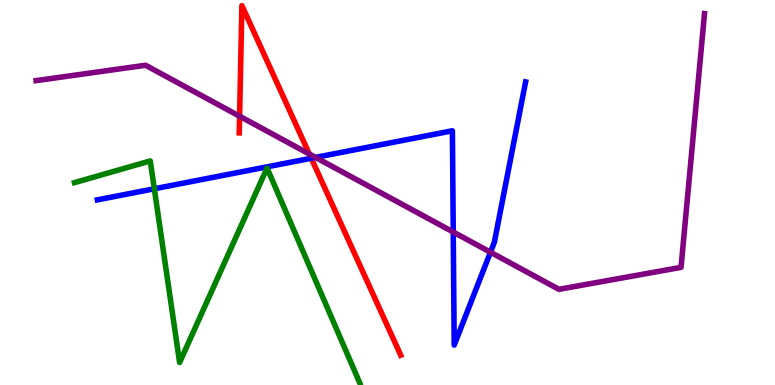[{'lines': ['blue', 'red'], 'intersections': [{'x': 4.02, 'y': 5.89}]}, {'lines': ['green', 'red'], 'intersections': []}, {'lines': ['purple', 'red'], 'intersections': [{'x': 3.09, 'y': 6.98}, {'x': 3.99, 'y': 6.0}]}, {'lines': ['blue', 'green'], 'intersections': [{'x': 1.99, 'y': 5.1}]}, {'lines': ['blue', 'purple'], 'intersections': [{'x': 4.07, 'y': 5.91}, {'x': 5.85, 'y': 3.97}, {'x': 6.33, 'y': 3.45}]}, {'lines': ['green', 'purple'], 'intersections': []}]